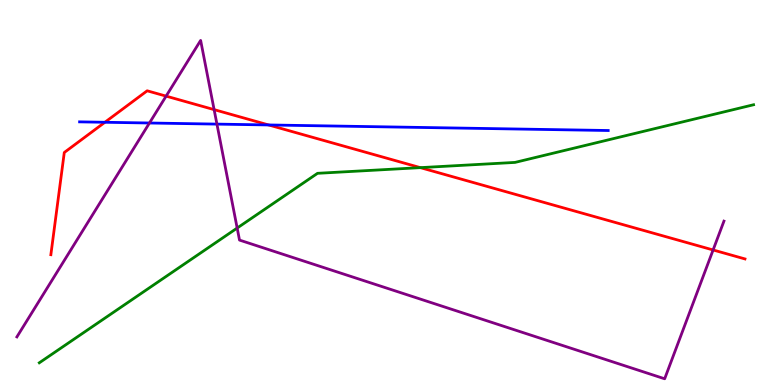[{'lines': ['blue', 'red'], 'intersections': [{'x': 1.35, 'y': 6.82}, {'x': 3.47, 'y': 6.75}]}, {'lines': ['green', 'red'], 'intersections': [{'x': 5.42, 'y': 5.65}]}, {'lines': ['purple', 'red'], 'intersections': [{'x': 2.14, 'y': 7.5}, {'x': 2.76, 'y': 7.15}, {'x': 9.2, 'y': 3.51}]}, {'lines': ['blue', 'green'], 'intersections': []}, {'lines': ['blue', 'purple'], 'intersections': [{'x': 1.93, 'y': 6.81}, {'x': 2.8, 'y': 6.78}]}, {'lines': ['green', 'purple'], 'intersections': [{'x': 3.06, 'y': 4.08}]}]